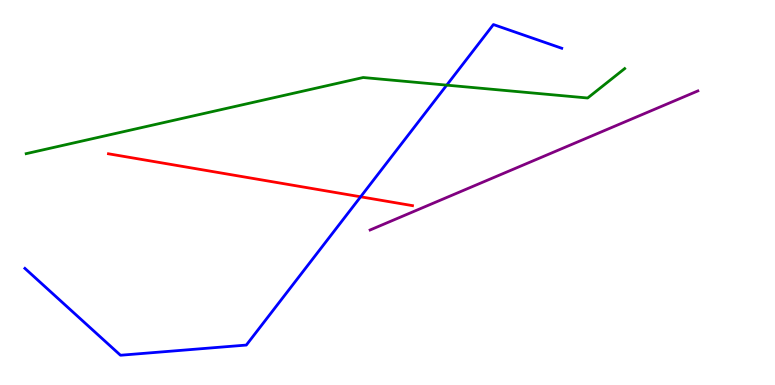[{'lines': ['blue', 'red'], 'intersections': [{'x': 4.65, 'y': 4.89}]}, {'lines': ['green', 'red'], 'intersections': []}, {'lines': ['purple', 'red'], 'intersections': []}, {'lines': ['blue', 'green'], 'intersections': [{'x': 5.76, 'y': 7.79}]}, {'lines': ['blue', 'purple'], 'intersections': []}, {'lines': ['green', 'purple'], 'intersections': []}]